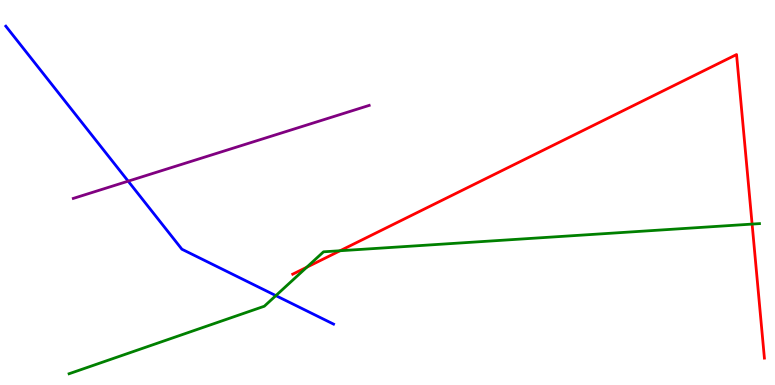[{'lines': ['blue', 'red'], 'intersections': []}, {'lines': ['green', 'red'], 'intersections': [{'x': 3.96, 'y': 3.06}, {'x': 4.39, 'y': 3.49}, {'x': 9.7, 'y': 4.18}]}, {'lines': ['purple', 'red'], 'intersections': []}, {'lines': ['blue', 'green'], 'intersections': [{'x': 3.56, 'y': 2.32}]}, {'lines': ['blue', 'purple'], 'intersections': [{'x': 1.65, 'y': 5.29}]}, {'lines': ['green', 'purple'], 'intersections': []}]